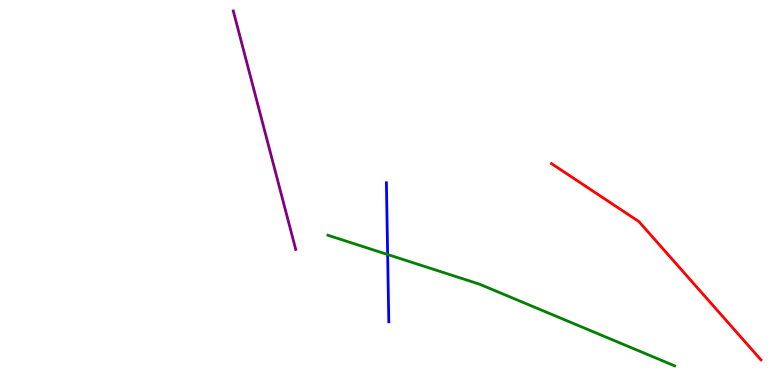[{'lines': ['blue', 'red'], 'intersections': []}, {'lines': ['green', 'red'], 'intersections': []}, {'lines': ['purple', 'red'], 'intersections': []}, {'lines': ['blue', 'green'], 'intersections': [{'x': 5.0, 'y': 3.39}]}, {'lines': ['blue', 'purple'], 'intersections': []}, {'lines': ['green', 'purple'], 'intersections': []}]